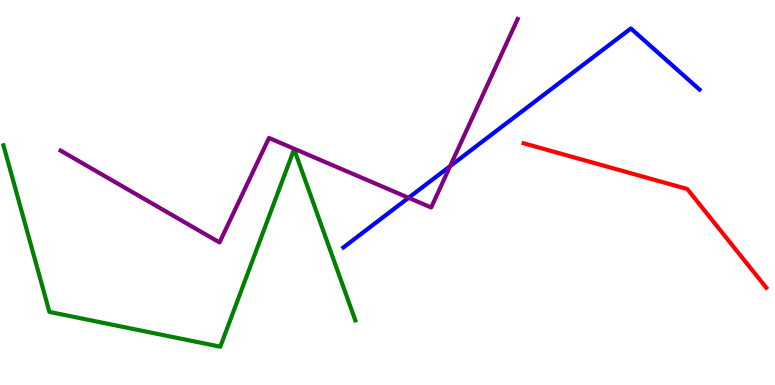[{'lines': ['blue', 'red'], 'intersections': []}, {'lines': ['green', 'red'], 'intersections': []}, {'lines': ['purple', 'red'], 'intersections': []}, {'lines': ['blue', 'green'], 'intersections': []}, {'lines': ['blue', 'purple'], 'intersections': [{'x': 5.27, 'y': 4.86}, {'x': 5.81, 'y': 5.68}]}, {'lines': ['green', 'purple'], 'intersections': []}]